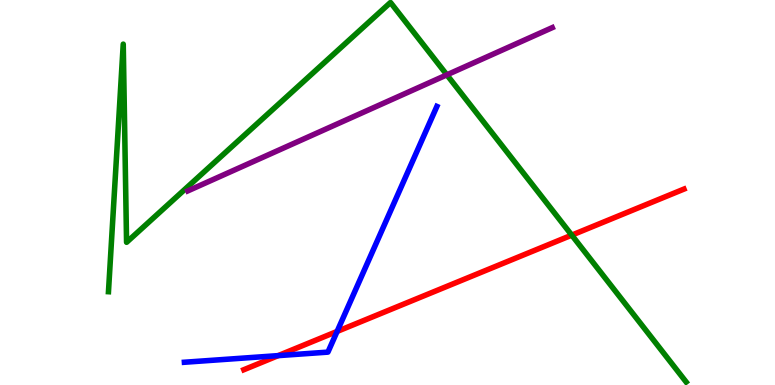[{'lines': ['blue', 'red'], 'intersections': [{'x': 3.59, 'y': 0.763}, {'x': 4.35, 'y': 1.39}]}, {'lines': ['green', 'red'], 'intersections': [{'x': 7.38, 'y': 3.89}]}, {'lines': ['purple', 'red'], 'intersections': []}, {'lines': ['blue', 'green'], 'intersections': []}, {'lines': ['blue', 'purple'], 'intersections': []}, {'lines': ['green', 'purple'], 'intersections': [{'x': 5.77, 'y': 8.06}]}]